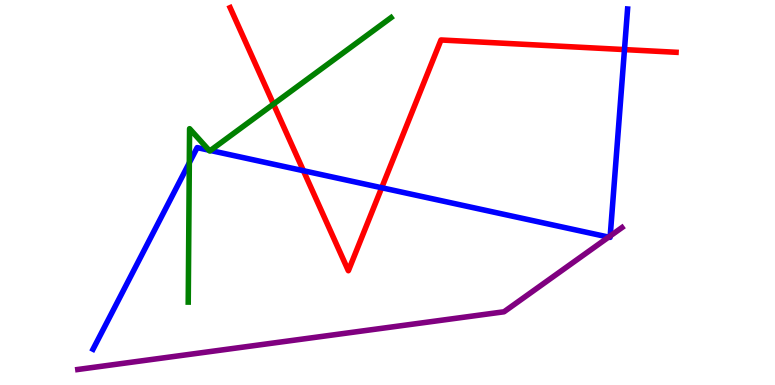[{'lines': ['blue', 'red'], 'intersections': [{'x': 3.92, 'y': 5.57}, {'x': 4.92, 'y': 5.12}, {'x': 8.06, 'y': 8.71}]}, {'lines': ['green', 'red'], 'intersections': [{'x': 3.53, 'y': 7.3}]}, {'lines': ['purple', 'red'], 'intersections': []}, {'lines': ['blue', 'green'], 'intersections': [{'x': 2.44, 'y': 5.77}, {'x': 2.7, 'y': 6.1}, {'x': 2.71, 'y': 6.09}]}, {'lines': ['blue', 'purple'], 'intersections': [{'x': 7.85, 'y': 3.84}, {'x': 7.87, 'y': 3.87}]}, {'lines': ['green', 'purple'], 'intersections': []}]